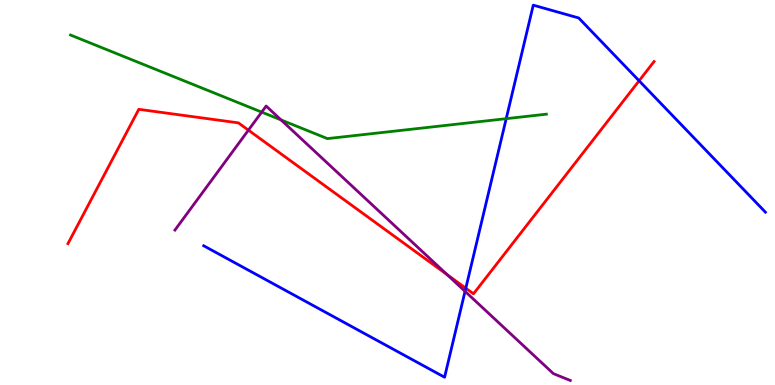[{'lines': ['blue', 'red'], 'intersections': [{'x': 6.01, 'y': 2.51}, {'x': 8.25, 'y': 7.9}]}, {'lines': ['green', 'red'], 'intersections': []}, {'lines': ['purple', 'red'], 'intersections': [{'x': 3.21, 'y': 6.62}, {'x': 5.77, 'y': 2.87}]}, {'lines': ['blue', 'green'], 'intersections': [{'x': 6.53, 'y': 6.92}]}, {'lines': ['blue', 'purple'], 'intersections': [{'x': 6.0, 'y': 2.43}]}, {'lines': ['green', 'purple'], 'intersections': [{'x': 3.38, 'y': 7.09}, {'x': 3.63, 'y': 6.89}]}]